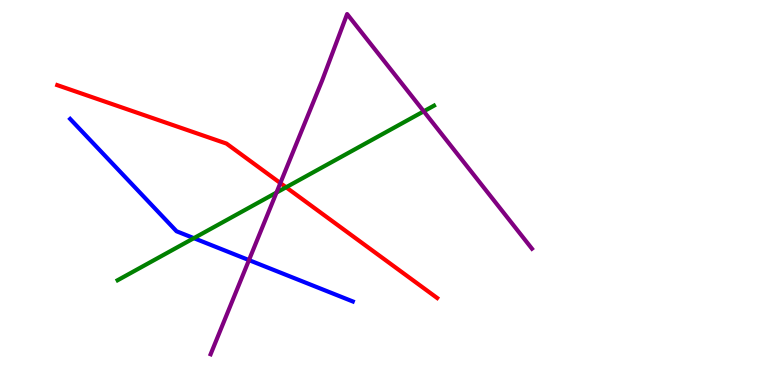[{'lines': ['blue', 'red'], 'intersections': []}, {'lines': ['green', 'red'], 'intersections': [{'x': 3.69, 'y': 5.14}]}, {'lines': ['purple', 'red'], 'intersections': [{'x': 3.62, 'y': 5.24}]}, {'lines': ['blue', 'green'], 'intersections': [{'x': 2.5, 'y': 3.81}]}, {'lines': ['blue', 'purple'], 'intersections': [{'x': 3.21, 'y': 3.24}]}, {'lines': ['green', 'purple'], 'intersections': [{'x': 3.57, 'y': 5.0}, {'x': 5.47, 'y': 7.11}]}]